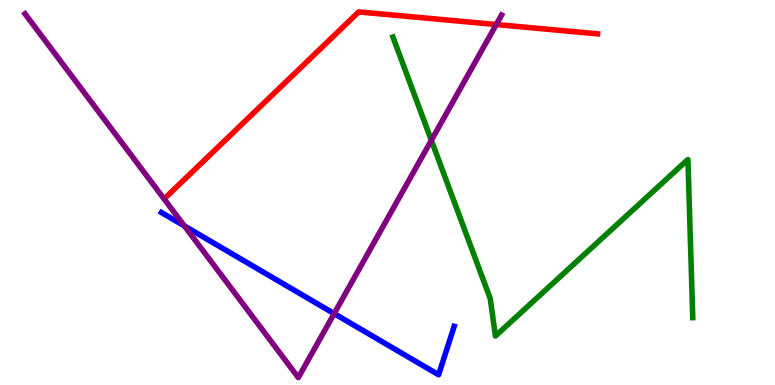[{'lines': ['blue', 'red'], 'intersections': []}, {'lines': ['green', 'red'], 'intersections': []}, {'lines': ['purple', 'red'], 'intersections': [{'x': 6.4, 'y': 9.36}]}, {'lines': ['blue', 'green'], 'intersections': []}, {'lines': ['blue', 'purple'], 'intersections': [{'x': 2.38, 'y': 4.13}, {'x': 4.31, 'y': 1.85}]}, {'lines': ['green', 'purple'], 'intersections': [{'x': 5.57, 'y': 6.36}]}]